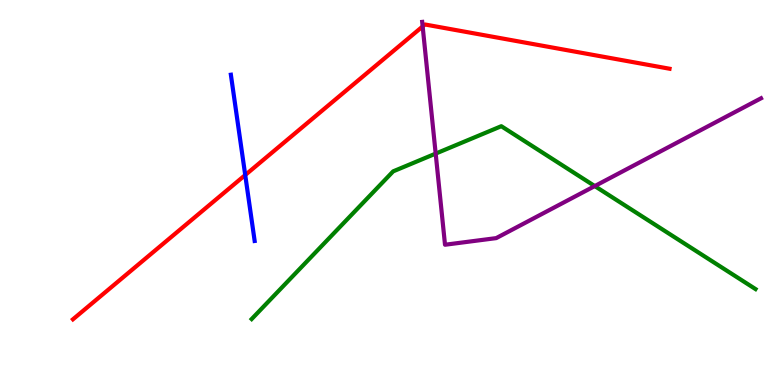[{'lines': ['blue', 'red'], 'intersections': [{'x': 3.16, 'y': 5.45}]}, {'lines': ['green', 'red'], 'intersections': []}, {'lines': ['purple', 'red'], 'intersections': [{'x': 5.45, 'y': 9.31}]}, {'lines': ['blue', 'green'], 'intersections': []}, {'lines': ['blue', 'purple'], 'intersections': []}, {'lines': ['green', 'purple'], 'intersections': [{'x': 5.62, 'y': 6.01}, {'x': 7.67, 'y': 5.17}]}]